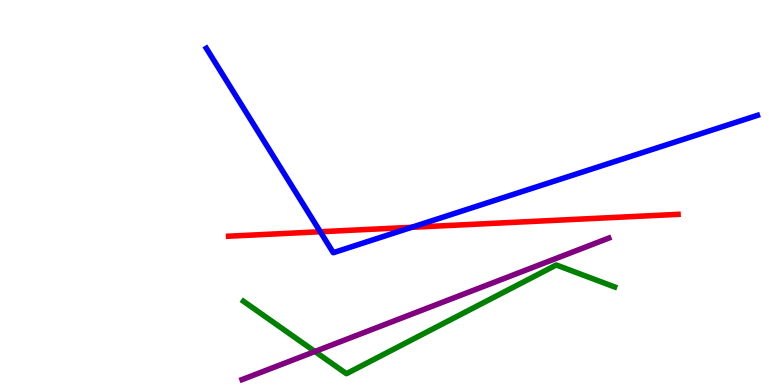[{'lines': ['blue', 'red'], 'intersections': [{'x': 4.13, 'y': 3.98}, {'x': 5.31, 'y': 4.1}]}, {'lines': ['green', 'red'], 'intersections': []}, {'lines': ['purple', 'red'], 'intersections': []}, {'lines': ['blue', 'green'], 'intersections': []}, {'lines': ['blue', 'purple'], 'intersections': []}, {'lines': ['green', 'purple'], 'intersections': [{'x': 4.06, 'y': 0.87}]}]